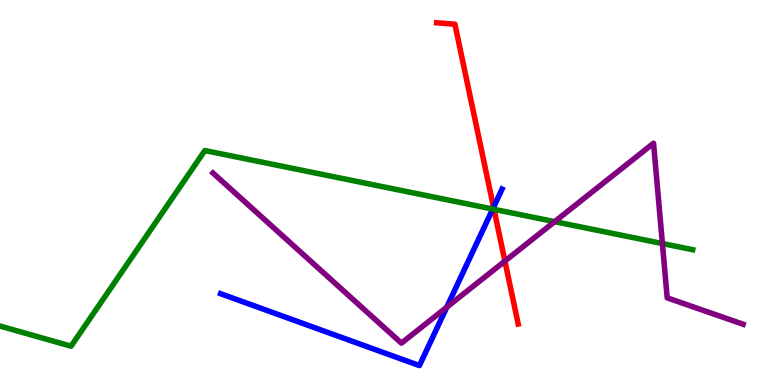[{'lines': ['blue', 'red'], 'intersections': [{'x': 6.37, 'y': 4.62}]}, {'lines': ['green', 'red'], 'intersections': [{'x': 6.37, 'y': 4.56}]}, {'lines': ['purple', 'red'], 'intersections': [{'x': 6.51, 'y': 3.22}]}, {'lines': ['blue', 'green'], 'intersections': [{'x': 6.36, 'y': 4.57}]}, {'lines': ['blue', 'purple'], 'intersections': [{'x': 5.76, 'y': 2.02}]}, {'lines': ['green', 'purple'], 'intersections': [{'x': 7.16, 'y': 4.24}, {'x': 8.55, 'y': 3.67}]}]